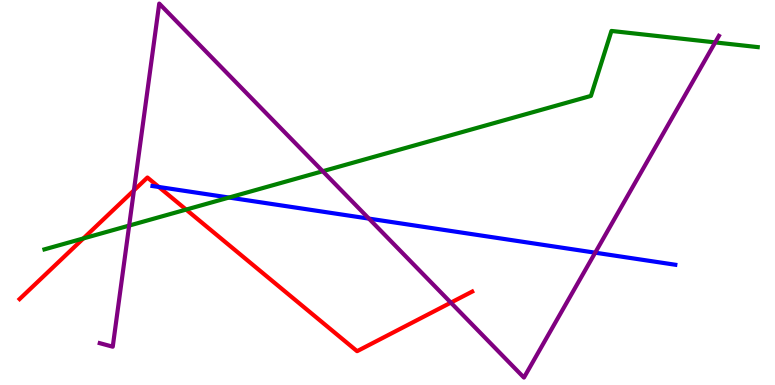[{'lines': ['blue', 'red'], 'intersections': [{'x': 2.05, 'y': 5.14}]}, {'lines': ['green', 'red'], 'intersections': [{'x': 1.08, 'y': 3.81}, {'x': 2.4, 'y': 4.56}]}, {'lines': ['purple', 'red'], 'intersections': [{'x': 1.73, 'y': 5.06}, {'x': 5.82, 'y': 2.14}]}, {'lines': ['blue', 'green'], 'intersections': [{'x': 2.95, 'y': 4.87}]}, {'lines': ['blue', 'purple'], 'intersections': [{'x': 4.76, 'y': 4.32}, {'x': 7.68, 'y': 3.44}]}, {'lines': ['green', 'purple'], 'intersections': [{'x': 1.67, 'y': 4.14}, {'x': 4.16, 'y': 5.55}, {'x': 9.23, 'y': 8.9}]}]